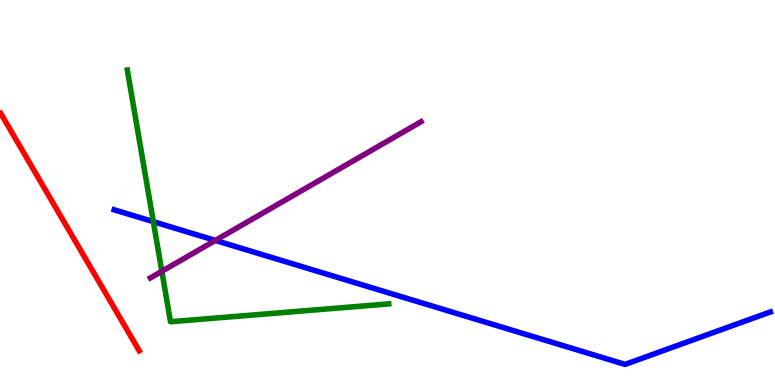[{'lines': ['blue', 'red'], 'intersections': []}, {'lines': ['green', 'red'], 'intersections': []}, {'lines': ['purple', 'red'], 'intersections': []}, {'lines': ['blue', 'green'], 'intersections': [{'x': 1.98, 'y': 4.24}]}, {'lines': ['blue', 'purple'], 'intersections': [{'x': 2.78, 'y': 3.76}]}, {'lines': ['green', 'purple'], 'intersections': [{'x': 2.09, 'y': 2.95}]}]